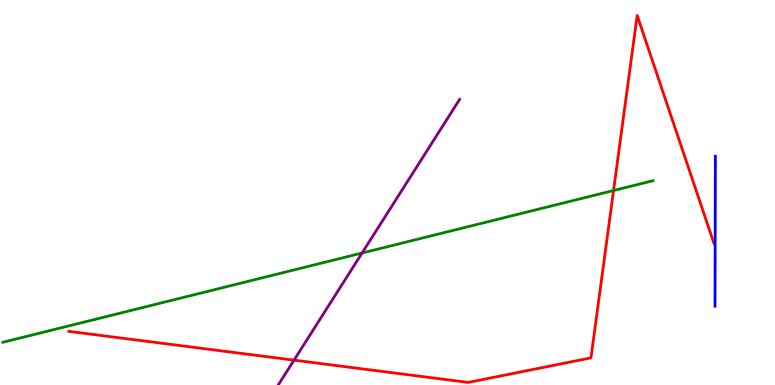[{'lines': ['blue', 'red'], 'intersections': []}, {'lines': ['green', 'red'], 'intersections': [{'x': 7.92, 'y': 5.05}]}, {'lines': ['purple', 'red'], 'intersections': [{'x': 3.79, 'y': 0.645}]}, {'lines': ['blue', 'green'], 'intersections': []}, {'lines': ['blue', 'purple'], 'intersections': []}, {'lines': ['green', 'purple'], 'intersections': [{'x': 4.67, 'y': 3.43}]}]